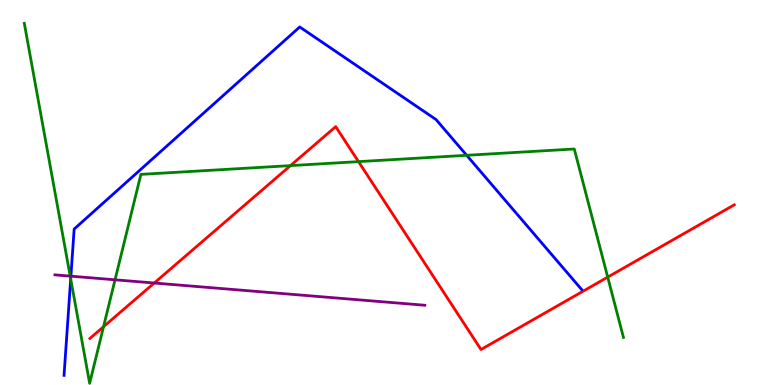[{'lines': ['blue', 'red'], 'intersections': []}, {'lines': ['green', 'red'], 'intersections': [{'x': 1.34, 'y': 1.51}, {'x': 3.75, 'y': 5.7}, {'x': 4.63, 'y': 5.8}, {'x': 7.84, 'y': 2.8}]}, {'lines': ['purple', 'red'], 'intersections': [{'x': 1.99, 'y': 2.65}]}, {'lines': ['blue', 'green'], 'intersections': [{'x': 0.912, 'y': 2.75}, {'x': 6.02, 'y': 5.97}]}, {'lines': ['blue', 'purple'], 'intersections': [{'x': 0.915, 'y': 2.83}]}, {'lines': ['green', 'purple'], 'intersections': [{'x': 0.906, 'y': 2.83}, {'x': 1.48, 'y': 2.73}]}]